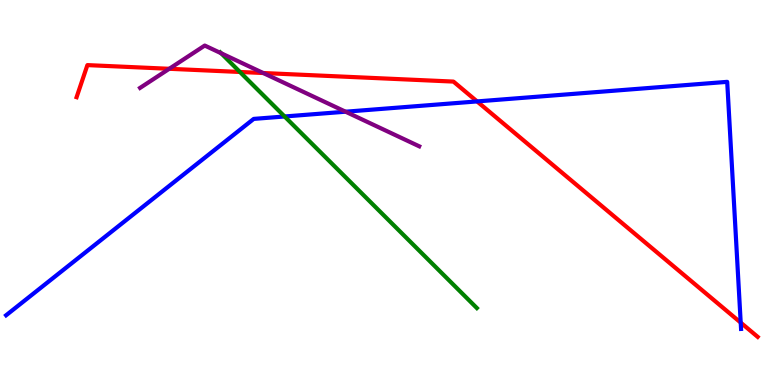[{'lines': ['blue', 'red'], 'intersections': [{'x': 6.16, 'y': 7.37}, {'x': 9.56, 'y': 1.62}]}, {'lines': ['green', 'red'], 'intersections': [{'x': 3.1, 'y': 8.13}]}, {'lines': ['purple', 'red'], 'intersections': [{'x': 2.18, 'y': 8.21}, {'x': 3.4, 'y': 8.1}]}, {'lines': ['blue', 'green'], 'intersections': [{'x': 3.67, 'y': 6.97}]}, {'lines': ['blue', 'purple'], 'intersections': [{'x': 4.46, 'y': 7.1}]}, {'lines': ['green', 'purple'], 'intersections': [{'x': 2.85, 'y': 8.62}]}]